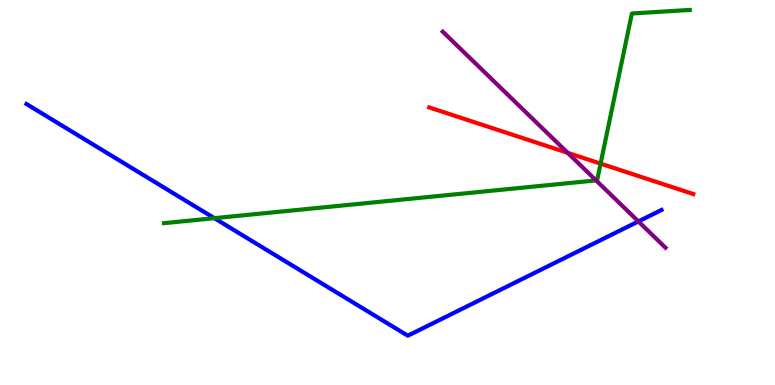[{'lines': ['blue', 'red'], 'intersections': []}, {'lines': ['green', 'red'], 'intersections': [{'x': 7.75, 'y': 5.75}]}, {'lines': ['purple', 'red'], 'intersections': [{'x': 7.32, 'y': 6.03}]}, {'lines': ['blue', 'green'], 'intersections': [{'x': 2.77, 'y': 4.33}]}, {'lines': ['blue', 'purple'], 'intersections': [{'x': 8.24, 'y': 4.25}]}, {'lines': ['green', 'purple'], 'intersections': [{'x': 7.69, 'y': 5.31}]}]